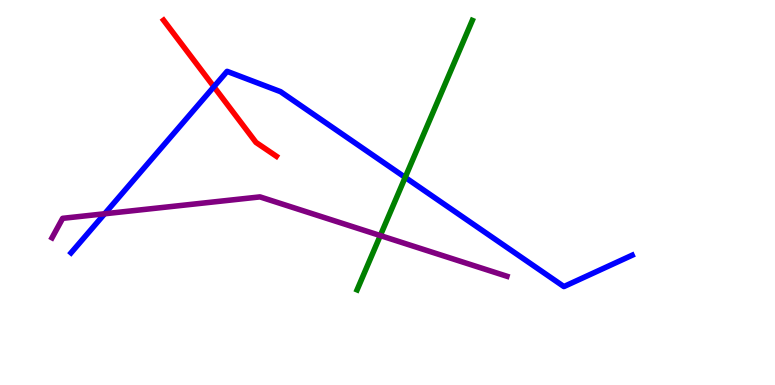[{'lines': ['blue', 'red'], 'intersections': [{'x': 2.76, 'y': 7.75}]}, {'lines': ['green', 'red'], 'intersections': []}, {'lines': ['purple', 'red'], 'intersections': []}, {'lines': ['blue', 'green'], 'intersections': [{'x': 5.23, 'y': 5.39}]}, {'lines': ['blue', 'purple'], 'intersections': [{'x': 1.35, 'y': 4.45}]}, {'lines': ['green', 'purple'], 'intersections': [{'x': 4.91, 'y': 3.88}]}]